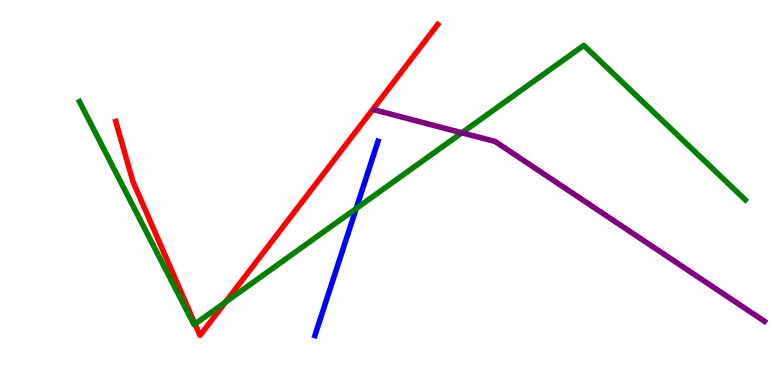[{'lines': ['blue', 'red'], 'intersections': []}, {'lines': ['green', 'red'], 'intersections': [{'x': 2.52, 'y': 1.58}, {'x': 2.91, 'y': 2.15}]}, {'lines': ['purple', 'red'], 'intersections': []}, {'lines': ['blue', 'green'], 'intersections': [{'x': 4.6, 'y': 4.58}]}, {'lines': ['blue', 'purple'], 'intersections': []}, {'lines': ['green', 'purple'], 'intersections': [{'x': 5.96, 'y': 6.55}]}]